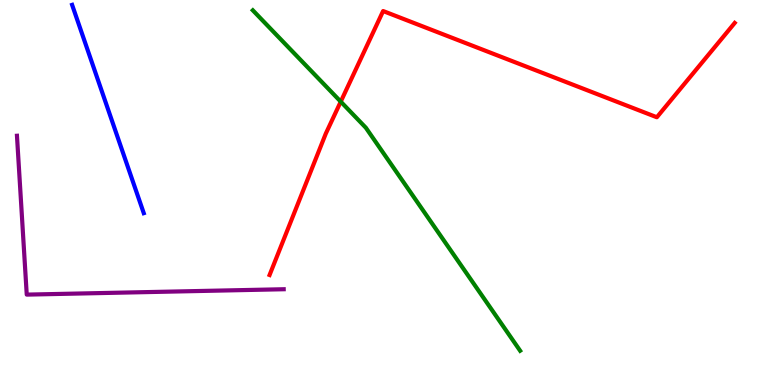[{'lines': ['blue', 'red'], 'intersections': []}, {'lines': ['green', 'red'], 'intersections': [{'x': 4.4, 'y': 7.36}]}, {'lines': ['purple', 'red'], 'intersections': []}, {'lines': ['blue', 'green'], 'intersections': []}, {'lines': ['blue', 'purple'], 'intersections': []}, {'lines': ['green', 'purple'], 'intersections': []}]